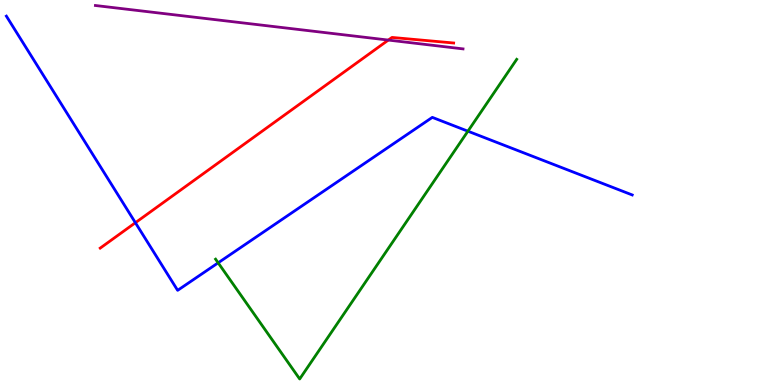[{'lines': ['blue', 'red'], 'intersections': [{'x': 1.75, 'y': 4.22}]}, {'lines': ['green', 'red'], 'intersections': []}, {'lines': ['purple', 'red'], 'intersections': [{'x': 5.01, 'y': 8.96}]}, {'lines': ['blue', 'green'], 'intersections': [{'x': 2.81, 'y': 3.17}, {'x': 6.04, 'y': 6.59}]}, {'lines': ['blue', 'purple'], 'intersections': []}, {'lines': ['green', 'purple'], 'intersections': []}]